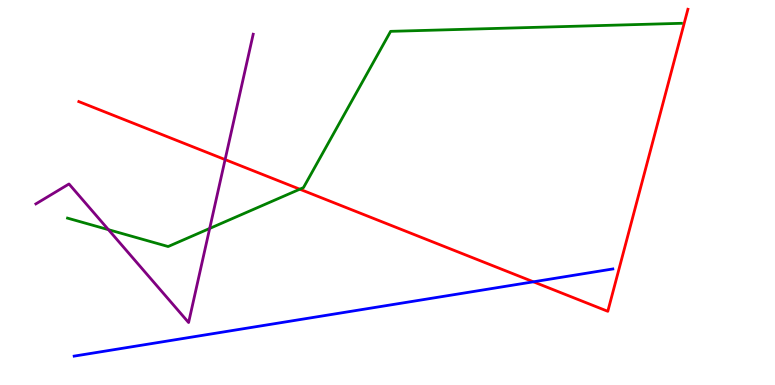[{'lines': ['blue', 'red'], 'intersections': [{'x': 6.88, 'y': 2.68}]}, {'lines': ['green', 'red'], 'intersections': [{'x': 3.87, 'y': 5.09}]}, {'lines': ['purple', 'red'], 'intersections': [{'x': 2.9, 'y': 5.85}]}, {'lines': ['blue', 'green'], 'intersections': []}, {'lines': ['blue', 'purple'], 'intersections': []}, {'lines': ['green', 'purple'], 'intersections': [{'x': 1.4, 'y': 4.03}, {'x': 2.71, 'y': 4.07}]}]